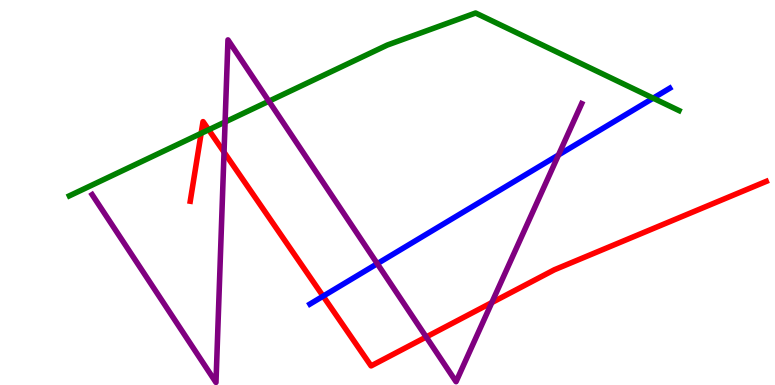[{'lines': ['blue', 'red'], 'intersections': [{'x': 4.17, 'y': 2.31}]}, {'lines': ['green', 'red'], 'intersections': [{'x': 2.6, 'y': 6.54}, {'x': 2.69, 'y': 6.63}]}, {'lines': ['purple', 'red'], 'intersections': [{'x': 2.89, 'y': 6.05}, {'x': 5.5, 'y': 1.25}, {'x': 6.35, 'y': 2.14}]}, {'lines': ['blue', 'green'], 'intersections': [{'x': 8.43, 'y': 7.45}]}, {'lines': ['blue', 'purple'], 'intersections': [{'x': 4.87, 'y': 3.15}, {'x': 7.21, 'y': 5.97}]}, {'lines': ['green', 'purple'], 'intersections': [{'x': 2.9, 'y': 6.83}, {'x': 3.47, 'y': 7.37}]}]